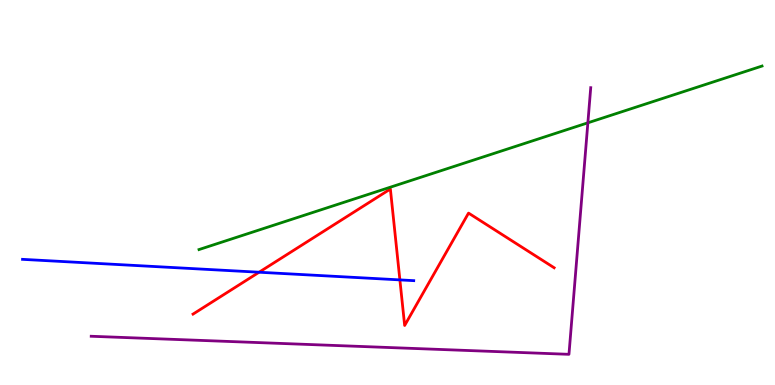[{'lines': ['blue', 'red'], 'intersections': [{'x': 3.34, 'y': 2.93}, {'x': 5.16, 'y': 2.73}]}, {'lines': ['green', 'red'], 'intersections': []}, {'lines': ['purple', 'red'], 'intersections': []}, {'lines': ['blue', 'green'], 'intersections': []}, {'lines': ['blue', 'purple'], 'intersections': []}, {'lines': ['green', 'purple'], 'intersections': [{'x': 7.59, 'y': 6.81}]}]